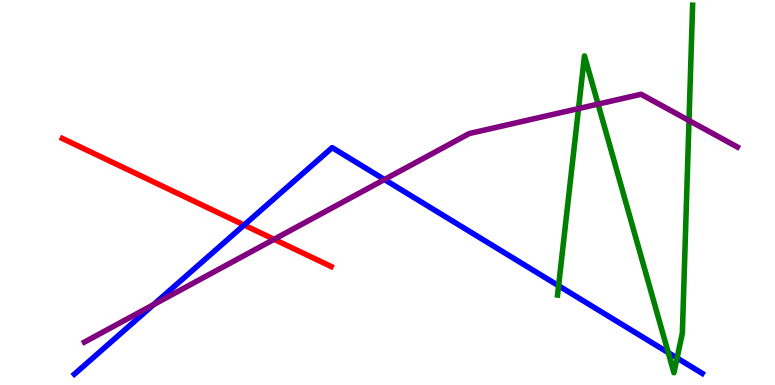[{'lines': ['blue', 'red'], 'intersections': [{'x': 3.15, 'y': 4.15}]}, {'lines': ['green', 'red'], 'intersections': []}, {'lines': ['purple', 'red'], 'intersections': [{'x': 3.54, 'y': 3.78}]}, {'lines': ['blue', 'green'], 'intersections': [{'x': 7.21, 'y': 2.58}, {'x': 8.62, 'y': 0.84}, {'x': 8.74, 'y': 0.701}]}, {'lines': ['blue', 'purple'], 'intersections': [{'x': 1.98, 'y': 2.09}, {'x': 4.96, 'y': 5.34}]}, {'lines': ['green', 'purple'], 'intersections': [{'x': 7.46, 'y': 7.18}, {'x': 7.72, 'y': 7.3}, {'x': 8.89, 'y': 6.87}]}]